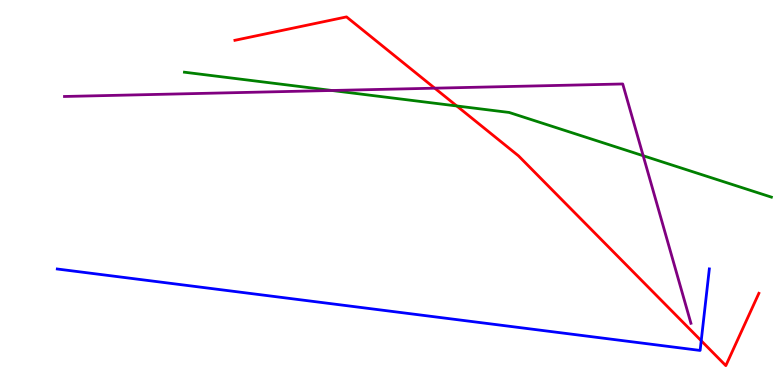[{'lines': ['blue', 'red'], 'intersections': [{'x': 9.05, 'y': 1.15}]}, {'lines': ['green', 'red'], 'intersections': [{'x': 5.89, 'y': 7.25}]}, {'lines': ['purple', 'red'], 'intersections': [{'x': 5.61, 'y': 7.71}]}, {'lines': ['blue', 'green'], 'intersections': []}, {'lines': ['blue', 'purple'], 'intersections': []}, {'lines': ['green', 'purple'], 'intersections': [{'x': 4.28, 'y': 7.65}, {'x': 8.3, 'y': 5.96}]}]